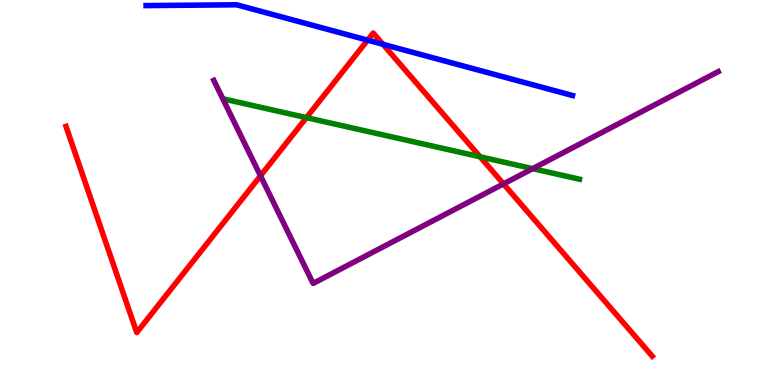[{'lines': ['blue', 'red'], 'intersections': [{'x': 4.74, 'y': 8.96}, {'x': 4.94, 'y': 8.85}]}, {'lines': ['green', 'red'], 'intersections': [{'x': 3.95, 'y': 6.94}, {'x': 6.19, 'y': 5.93}]}, {'lines': ['purple', 'red'], 'intersections': [{'x': 3.36, 'y': 5.43}, {'x': 6.5, 'y': 5.22}]}, {'lines': ['blue', 'green'], 'intersections': []}, {'lines': ['blue', 'purple'], 'intersections': []}, {'lines': ['green', 'purple'], 'intersections': [{'x': 6.87, 'y': 5.62}]}]